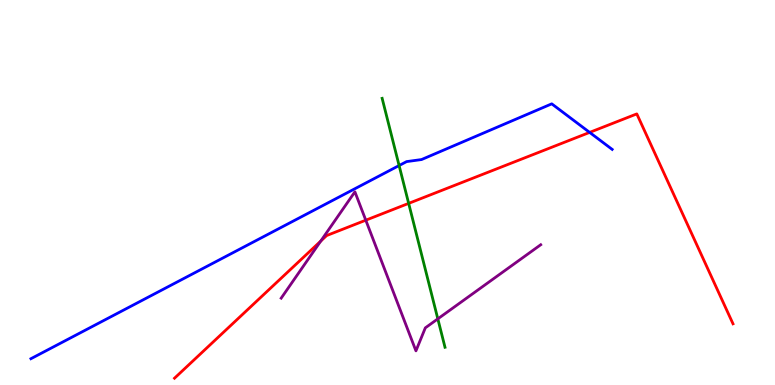[{'lines': ['blue', 'red'], 'intersections': [{'x': 7.61, 'y': 6.56}]}, {'lines': ['green', 'red'], 'intersections': [{'x': 5.27, 'y': 4.72}]}, {'lines': ['purple', 'red'], 'intersections': [{'x': 4.14, 'y': 3.74}, {'x': 4.72, 'y': 4.28}]}, {'lines': ['blue', 'green'], 'intersections': [{'x': 5.15, 'y': 5.7}]}, {'lines': ['blue', 'purple'], 'intersections': []}, {'lines': ['green', 'purple'], 'intersections': [{'x': 5.65, 'y': 1.72}]}]